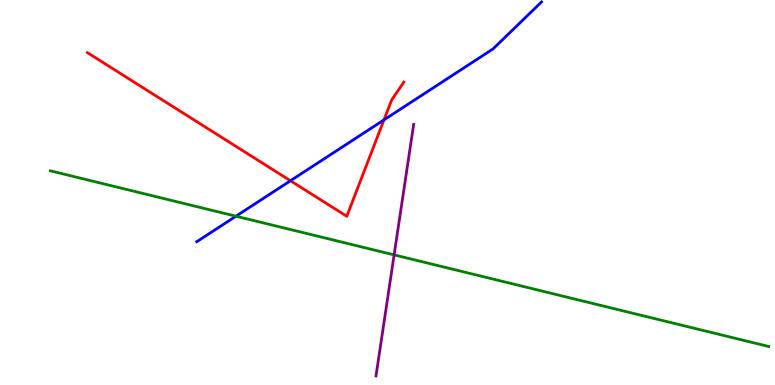[{'lines': ['blue', 'red'], 'intersections': [{'x': 3.75, 'y': 5.31}, {'x': 4.95, 'y': 6.89}]}, {'lines': ['green', 'red'], 'intersections': []}, {'lines': ['purple', 'red'], 'intersections': []}, {'lines': ['blue', 'green'], 'intersections': [{'x': 3.04, 'y': 4.38}]}, {'lines': ['blue', 'purple'], 'intersections': []}, {'lines': ['green', 'purple'], 'intersections': [{'x': 5.09, 'y': 3.38}]}]